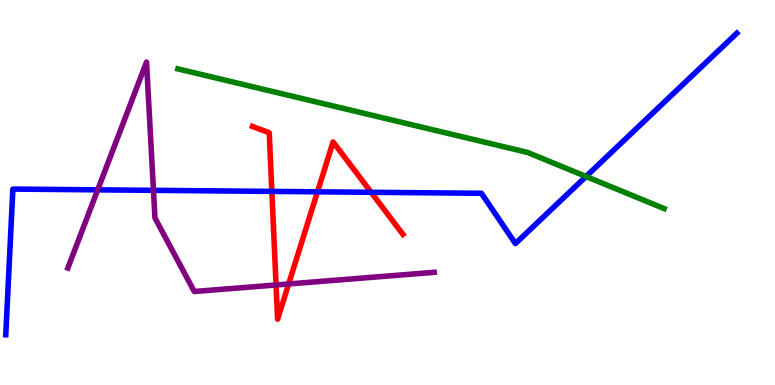[{'lines': ['blue', 'red'], 'intersections': [{'x': 3.51, 'y': 5.03}, {'x': 4.1, 'y': 5.02}, {'x': 4.79, 'y': 5.01}]}, {'lines': ['green', 'red'], 'intersections': []}, {'lines': ['purple', 'red'], 'intersections': [{'x': 3.56, 'y': 2.6}, {'x': 3.72, 'y': 2.62}]}, {'lines': ['blue', 'green'], 'intersections': [{'x': 7.56, 'y': 5.42}]}, {'lines': ['blue', 'purple'], 'intersections': [{'x': 1.26, 'y': 5.07}, {'x': 1.98, 'y': 5.06}]}, {'lines': ['green', 'purple'], 'intersections': []}]